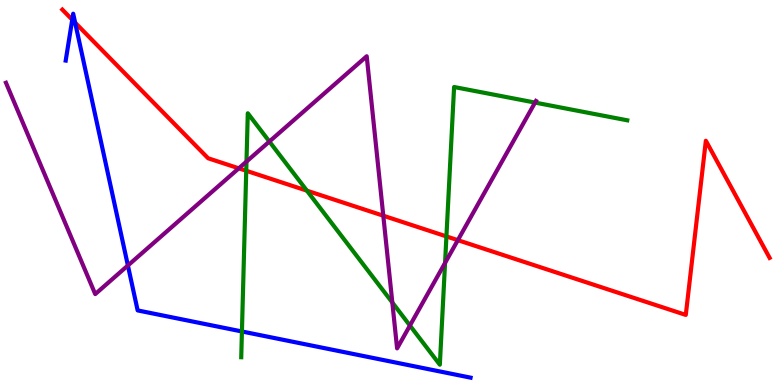[{'lines': ['blue', 'red'], 'intersections': [{'x': 0.932, 'y': 9.49}, {'x': 0.97, 'y': 9.41}]}, {'lines': ['green', 'red'], 'intersections': [{'x': 3.18, 'y': 5.56}, {'x': 3.96, 'y': 5.05}, {'x': 5.76, 'y': 3.86}]}, {'lines': ['purple', 'red'], 'intersections': [{'x': 3.08, 'y': 5.63}, {'x': 4.95, 'y': 4.4}, {'x': 5.91, 'y': 3.76}]}, {'lines': ['blue', 'green'], 'intersections': [{'x': 3.12, 'y': 1.39}]}, {'lines': ['blue', 'purple'], 'intersections': [{'x': 1.65, 'y': 3.1}]}, {'lines': ['green', 'purple'], 'intersections': [{'x': 3.18, 'y': 5.8}, {'x': 3.48, 'y': 6.32}, {'x': 5.06, 'y': 2.14}, {'x': 5.29, 'y': 1.54}, {'x': 5.74, 'y': 3.17}, {'x': 6.9, 'y': 7.34}]}]